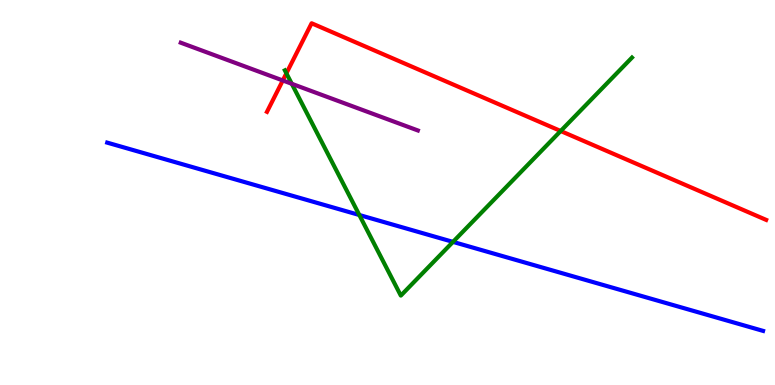[{'lines': ['blue', 'red'], 'intersections': []}, {'lines': ['green', 'red'], 'intersections': [{'x': 3.7, 'y': 8.1}, {'x': 7.23, 'y': 6.6}]}, {'lines': ['purple', 'red'], 'intersections': [{'x': 3.65, 'y': 7.91}]}, {'lines': ['blue', 'green'], 'intersections': [{'x': 4.64, 'y': 4.42}, {'x': 5.85, 'y': 3.72}]}, {'lines': ['blue', 'purple'], 'intersections': []}, {'lines': ['green', 'purple'], 'intersections': [{'x': 3.76, 'y': 7.82}]}]